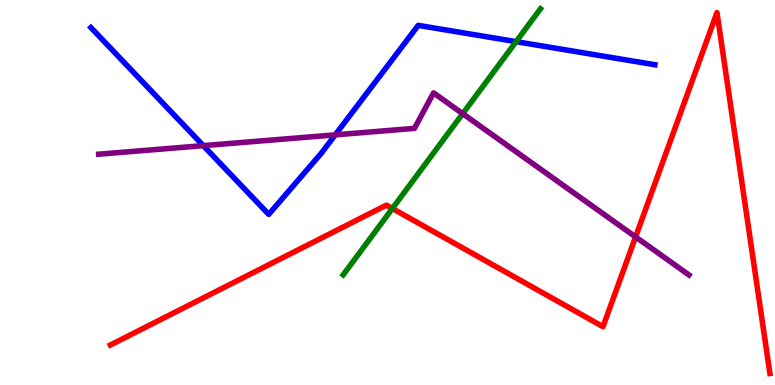[{'lines': ['blue', 'red'], 'intersections': []}, {'lines': ['green', 'red'], 'intersections': [{'x': 5.06, 'y': 4.58}]}, {'lines': ['purple', 'red'], 'intersections': [{'x': 8.2, 'y': 3.85}]}, {'lines': ['blue', 'green'], 'intersections': [{'x': 6.66, 'y': 8.92}]}, {'lines': ['blue', 'purple'], 'intersections': [{'x': 2.62, 'y': 6.22}, {'x': 4.33, 'y': 6.5}]}, {'lines': ['green', 'purple'], 'intersections': [{'x': 5.97, 'y': 7.05}]}]